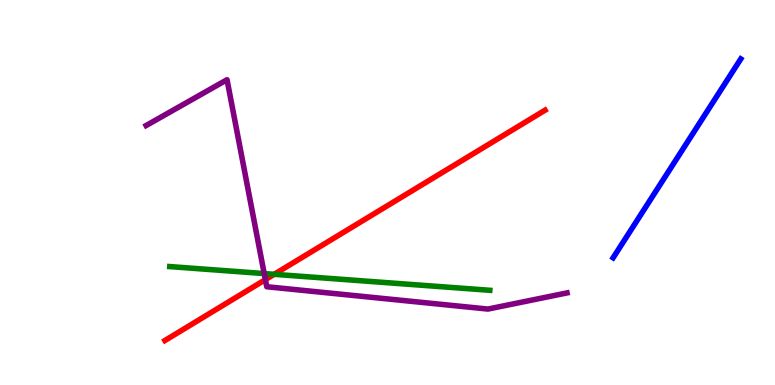[{'lines': ['blue', 'red'], 'intersections': []}, {'lines': ['green', 'red'], 'intersections': [{'x': 3.54, 'y': 2.87}]}, {'lines': ['purple', 'red'], 'intersections': [{'x': 3.42, 'y': 2.74}]}, {'lines': ['blue', 'green'], 'intersections': []}, {'lines': ['blue', 'purple'], 'intersections': []}, {'lines': ['green', 'purple'], 'intersections': [{'x': 3.41, 'y': 2.89}]}]